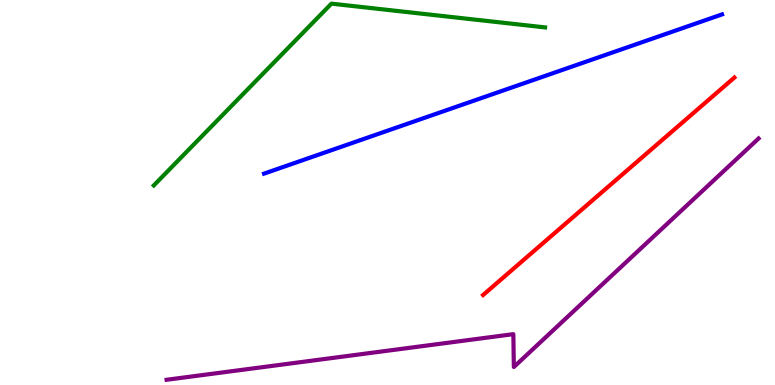[{'lines': ['blue', 'red'], 'intersections': []}, {'lines': ['green', 'red'], 'intersections': []}, {'lines': ['purple', 'red'], 'intersections': []}, {'lines': ['blue', 'green'], 'intersections': []}, {'lines': ['blue', 'purple'], 'intersections': []}, {'lines': ['green', 'purple'], 'intersections': []}]